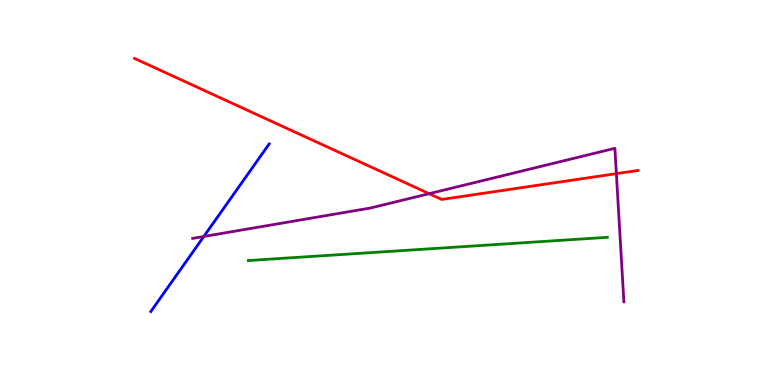[{'lines': ['blue', 'red'], 'intersections': []}, {'lines': ['green', 'red'], 'intersections': []}, {'lines': ['purple', 'red'], 'intersections': [{'x': 5.54, 'y': 4.97}, {'x': 7.95, 'y': 5.49}]}, {'lines': ['blue', 'green'], 'intersections': []}, {'lines': ['blue', 'purple'], 'intersections': [{'x': 2.63, 'y': 3.86}]}, {'lines': ['green', 'purple'], 'intersections': []}]